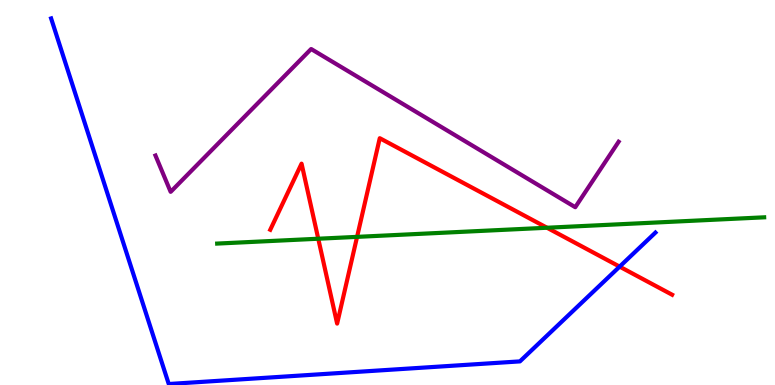[{'lines': ['blue', 'red'], 'intersections': [{'x': 8.0, 'y': 3.07}]}, {'lines': ['green', 'red'], 'intersections': [{'x': 4.11, 'y': 3.8}, {'x': 4.61, 'y': 3.85}, {'x': 7.06, 'y': 4.08}]}, {'lines': ['purple', 'red'], 'intersections': []}, {'lines': ['blue', 'green'], 'intersections': []}, {'lines': ['blue', 'purple'], 'intersections': []}, {'lines': ['green', 'purple'], 'intersections': []}]